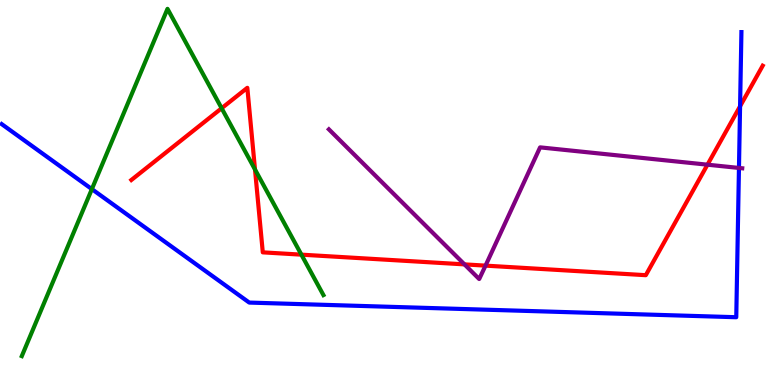[{'lines': ['blue', 'red'], 'intersections': [{'x': 9.55, 'y': 7.24}]}, {'lines': ['green', 'red'], 'intersections': [{'x': 2.86, 'y': 7.19}, {'x': 3.29, 'y': 5.6}, {'x': 3.89, 'y': 3.39}]}, {'lines': ['purple', 'red'], 'intersections': [{'x': 5.99, 'y': 3.13}, {'x': 6.26, 'y': 3.1}, {'x': 9.13, 'y': 5.72}]}, {'lines': ['blue', 'green'], 'intersections': [{'x': 1.19, 'y': 5.09}]}, {'lines': ['blue', 'purple'], 'intersections': [{'x': 9.53, 'y': 5.64}]}, {'lines': ['green', 'purple'], 'intersections': []}]